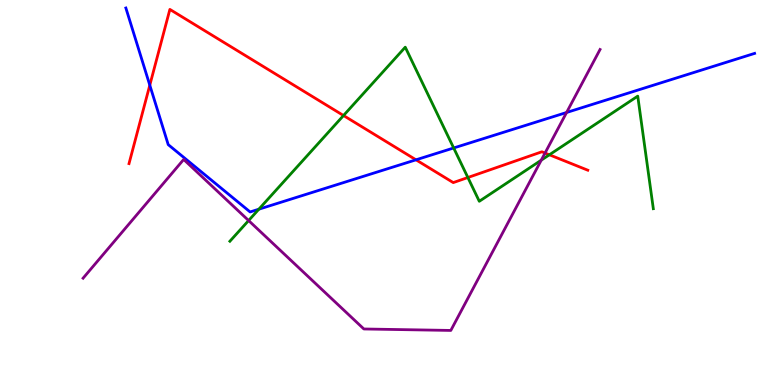[{'lines': ['blue', 'red'], 'intersections': [{'x': 1.93, 'y': 7.79}, {'x': 5.37, 'y': 5.85}]}, {'lines': ['green', 'red'], 'intersections': [{'x': 4.43, 'y': 7.0}, {'x': 6.04, 'y': 5.39}, {'x': 7.09, 'y': 5.98}]}, {'lines': ['purple', 'red'], 'intersections': [{'x': 7.03, 'y': 6.02}]}, {'lines': ['blue', 'green'], 'intersections': [{'x': 3.34, 'y': 4.57}, {'x': 5.85, 'y': 6.16}]}, {'lines': ['blue', 'purple'], 'intersections': [{'x': 7.31, 'y': 7.08}]}, {'lines': ['green', 'purple'], 'intersections': [{'x': 3.21, 'y': 4.27}, {'x': 6.98, 'y': 5.84}]}]